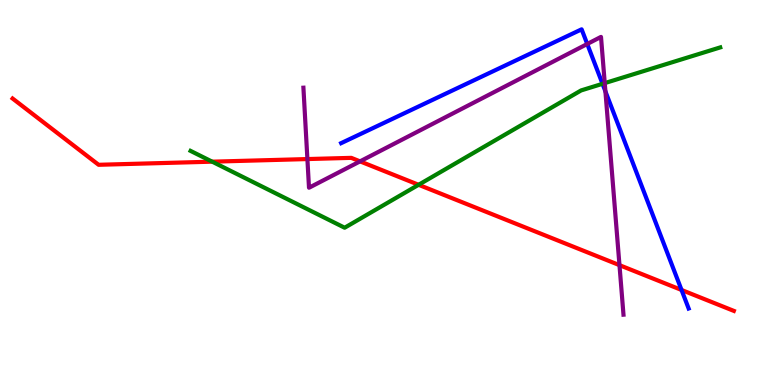[{'lines': ['blue', 'red'], 'intersections': [{'x': 8.79, 'y': 2.47}]}, {'lines': ['green', 'red'], 'intersections': [{'x': 2.74, 'y': 5.8}, {'x': 5.4, 'y': 5.2}]}, {'lines': ['purple', 'red'], 'intersections': [{'x': 3.97, 'y': 5.87}, {'x': 4.65, 'y': 5.81}, {'x': 7.99, 'y': 3.11}]}, {'lines': ['blue', 'green'], 'intersections': [{'x': 7.77, 'y': 7.82}]}, {'lines': ['blue', 'purple'], 'intersections': [{'x': 7.58, 'y': 8.86}, {'x': 7.81, 'y': 7.63}]}, {'lines': ['green', 'purple'], 'intersections': [{'x': 7.8, 'y': 7.84}]}]